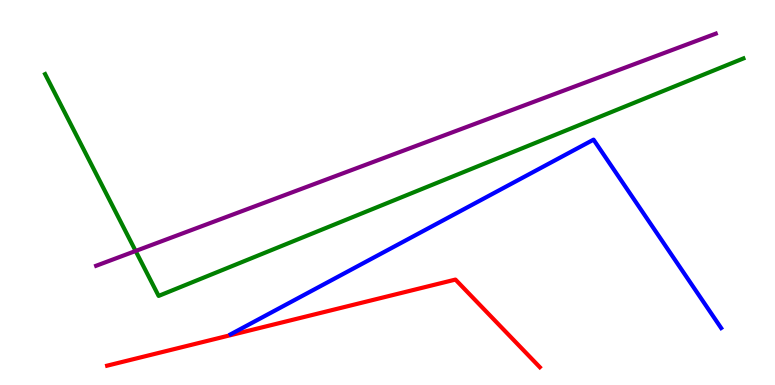[{'lines': ['blue', 'red'], 'intersections': []}, {'lines': ['green', 'red'], 'intersections': []}, {'lines': ['purple', 'red'], 'intersections': []}, {'lines': ['blue', 'green'], 'intersections': []}, {'lines': ['blue', 'purple'], 'intersections': []}, {'lines': ['green', 'purple'], 'intersections': [{'x': 1.75, 'y': 3.48}]}]